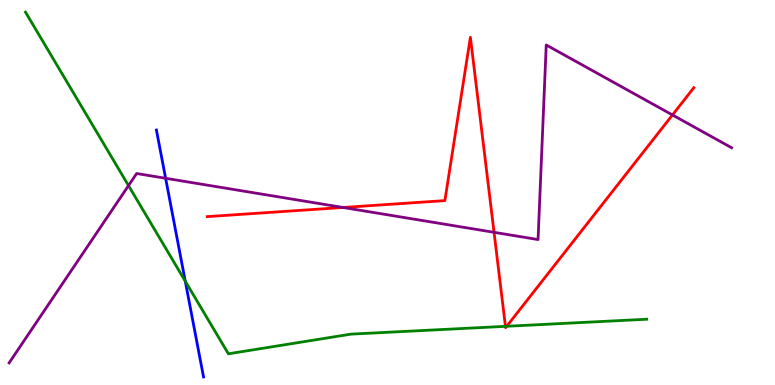[{'lines': ['blue', 'red'], 'intersections': []}, {'lines': ['green', 'red'], 'intersections': [{'x': 6.52, 'y': 1.52}, {'x': 6.54, 'y': 1.53}]}, {'lines': ['purple', 'red'], 'intersections': [{'x': 4.43, 'y': 4.61}, {'x': 6.37, 'y': 3.97}, {'x': 8.68, 'y': 7.01}]}, {'lines': ['blue', 'green'], 'intersections': [{'x': 2.39, 'y': 2.7}]}, {'lines': ['blue', 'purple'], 'intersections': [{'x': 2.14, 'y': 5.37}]}, {'lines': ['green', 'purple'], 'intersections': [{'x': 1.66, 'y': 5.18}]}]